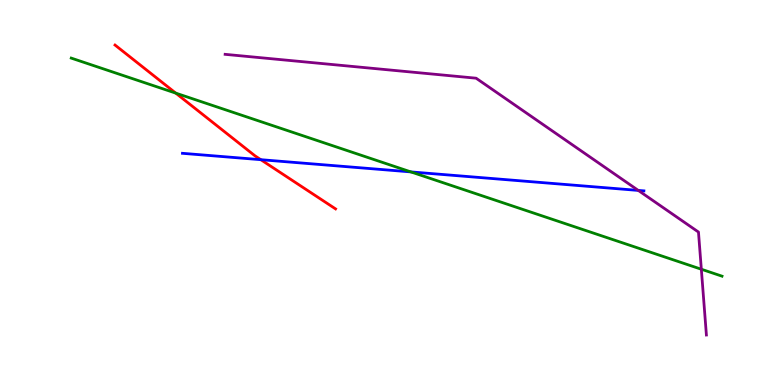[{'lines': ['blue', 'red'], 'intersections': [{'x': 3.37, 'y': 5.85}]}, {'lines': ['green', 'red'], 'intersections': [{'x': 2.27, 'y': 7.58}]}, {'lines': ['purple', 'red'], 'intersections': []}, {'lines': ['blue', 'green'], 'intersections': [{'x': 5.3, 'y': 5.54}]}, {'lines': ['blue', 'purple'], 'intersections': [{'x': 8.24, 'y': 5.05}]}, {'lines': ['green', 'purple'], 'intersections': [{'x': 9.05, 'y': 3.01}]}]